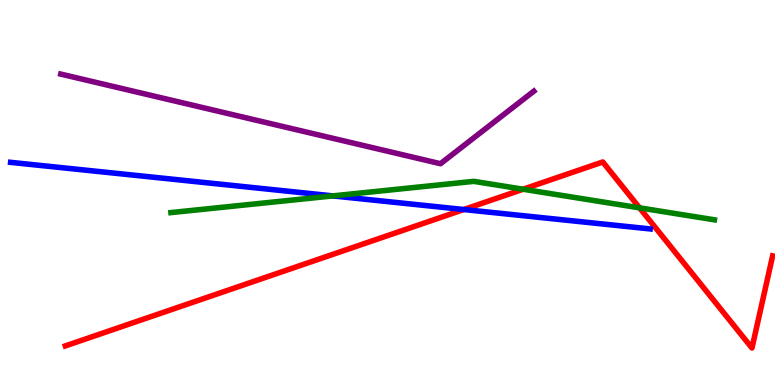[{'lines': ['blue', 'red'], 'intersections': [{'x': 5.98, 'y': 4.56}]}, {'lines': ['green', 'red'], 'intersections': [{'x': 6.75, 'y': 5.08}, {'x': 8.25, 'y': 4.6}]}, {'lines': ['purple', 'red'], 'intersections': []}, {'lines': ['blue', 'green'], 'intersections': [{'x': 4.29, 'y': 4.91}]}, {'lines': ['blue', 'purple'], 'intersections': []}, {'lines': ['green', 'purple'], 'intersections': []}]